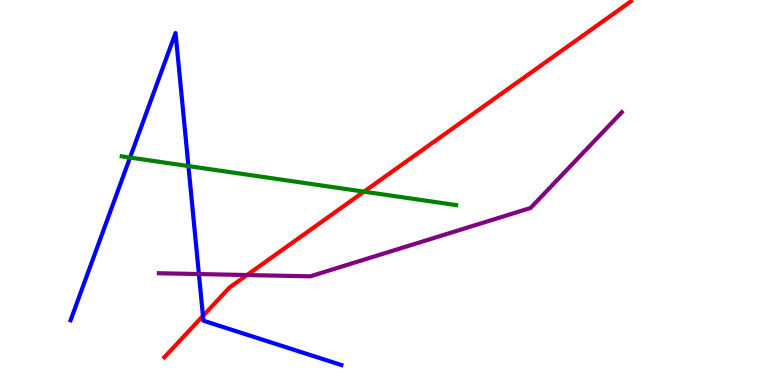[{'lines': ['blue', 'red'], 'intersections': [{'x': 2.62, 'y': 1.79}]}, {'lines': ['green', 'red'], 'intersections': [{'x': 4.7, 'y': 5.02}]}, {'lines': ['purple', 'red'], 'intersections': [{'x': 3.19, 'y': 2.86}]}, {'lines': ['blue', 'green'], 'intersections': [{'x': 1.68, 'y': 5.91}, {'x': 2.43, 'y': 5.69}]}, {'lines': ['blue', 'purple'], 'intersections': [{'x': 2.57, 'y': 2.88}]}, {'lines': ['green', 'purple'], 'intersections': []}]